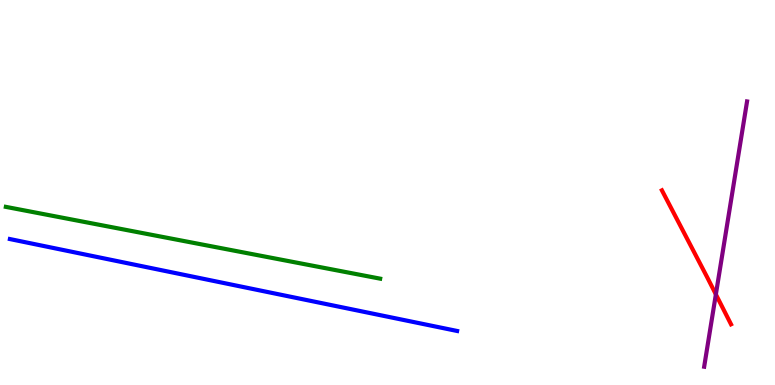[{'lines': ['blue', 'red'], 'intersections': []}, {'lines': ['green', 'red'], 'intersections': []}, {'lines': ['purple', 'red'], 'intersections': [{'x': 9.24, 'y': 2.35}]}, {'lines': ['blue', 'green'], 'intersections': []}, {'lines': ['blue', 'purple'], 'intersections': []}, {'lines': ['green', 'purple'], 'intersections': []}]